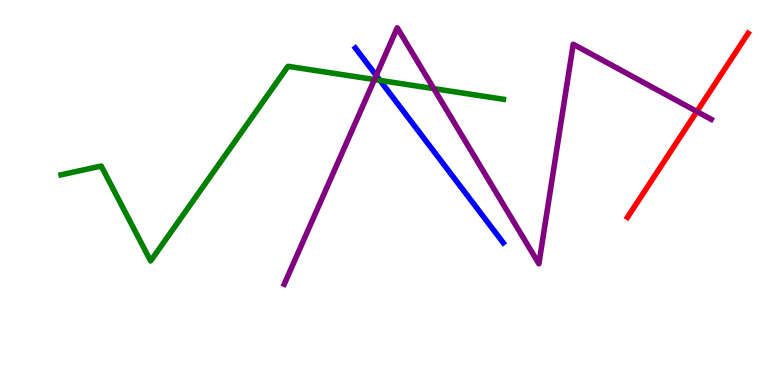[{'lines': ['blue', 'red'], 'intersections': []}, {'lines': ['green', 'red'], 'intersections': []}, {'lines': ['purple', 'red'], 'intersections': [{'x': 8.99, 'y': 7.1}]}, {'lines': ['blue', 'green'], 'intersections': [{'x': 4.9, 'y': 7.91}]}, {'lines': ['blue', 'purple'], 'intersections': [{'x': 4.85, 'y': 8.04}]}, {'lines': ['green', 'purple'], 'intersections': [{'x': 4.83, 'y': 7.93}, {'x': 5.6, 'y': 7.7}]}]